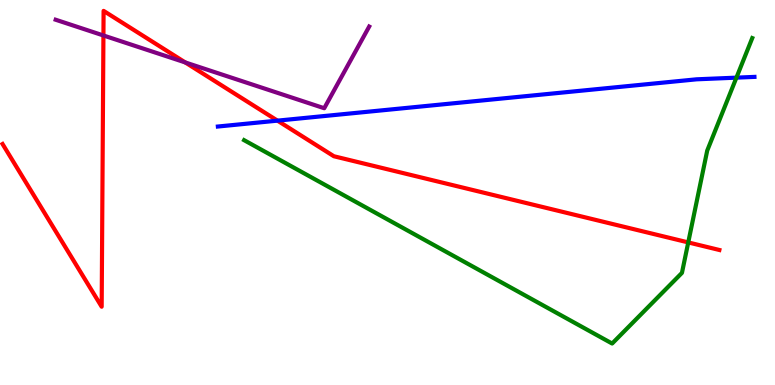[{'lines': ['blue', 'red'], 'intersections': [{'x': 3.58, 'y': 6.87}]}, {'lines': ['green', 'red'], 'intersections': [{'x': 8.88, 'y': 3.7}]}, {'lines': ['purple', 'red'], 'intersections': [{'x': 1.33, 'y': 9.08}, {'x': 2.39, 'y': 8.38}]}, {'lines': ['blue', 'green'], 'intersections': [{'x': 9.5, 'y': 7.98}]}, {'lines': ['blue', 'purple'], 'intersections': []}, {'lines': ['green', 'purple'], 'intersections': []}]